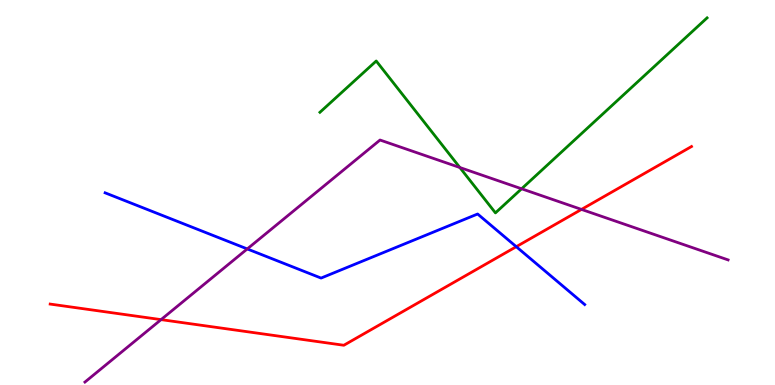[{'lines': ['blue', 'red'], 'intersections': [{'x': 6.66, 'y': 3.59}]}, {'lines': ['green', 'red'], 'intersections': []}, {'lines': ['purple', 'red'], 'intersections': [{'x': 2.08, 'y': 1.7}, {'x': 7.5, 'y': 4.56}]}, {'lines': ['blue', 'green'], 'intersections': []}, {'lines': ['blue', 'purple'], 'intersections': [{'x': 3.19, 'y': 3.53}]}, {'lines': ['green', 'purple'], 'intersections': [{'x': 5.93, 'y': 5.65}, {'x': 6.73, 'y': 5.1}]}]